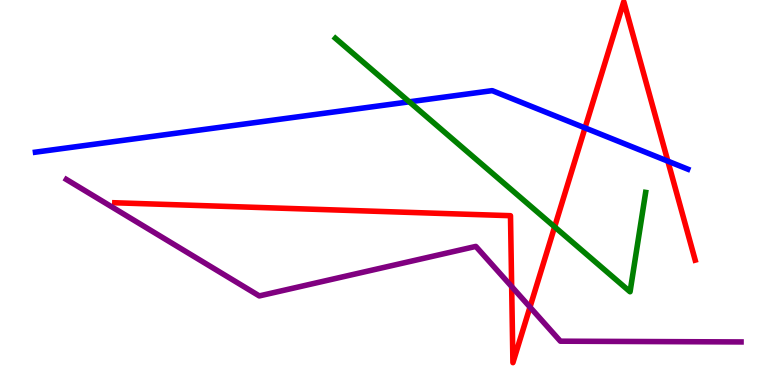[{'lines': ['blue', 'red'], 'intersections': [{'x': 7.55, 'y': 6.68}, {'x': 8.62, 'y': 5.81}]}, {'lines': ['green', 'red'], 'intersections': [{'x': 7.16, 'y': 4.11}]}, {'lines': ['purple', 'red'], 'intersections': [{'x': 6.6, 'y': 2.56}, {'x': 6.84, 'y': 2.02}]}, {'lines': ['blue', 'green'], 'intersections': [{'x': 5.28, 'y': 7.36}]}, {'lines': ['blue', 'purple'], 'intersections': []}, {'lines': ['green', 'purple'], 'intersections': []}]